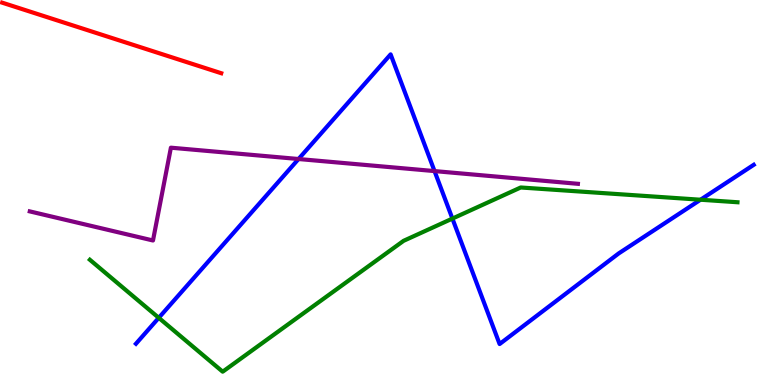[{'lines': ['blue', 'red'], 'intersections': []}, {'lines': ['green', 'red'], 'intersections': []}, {'lines': ['purple', 'red'], 'intersections': []}, {'lines': ['blue', 'green'], 'intersections': [{'x': 2.05, 'y': 1.74}, {'x': 5.84, 'y': 4.32}, {'x': 9.04, 'y': 4.81}]}, {'lines': ['blue', 'purple'], 'intersections': [{'x': 3.85, 'y': 5.87}, {'x': 5.61, 'y': 5.56}]}, {'lines': ['green', 'purple'], 'intersections': []}]